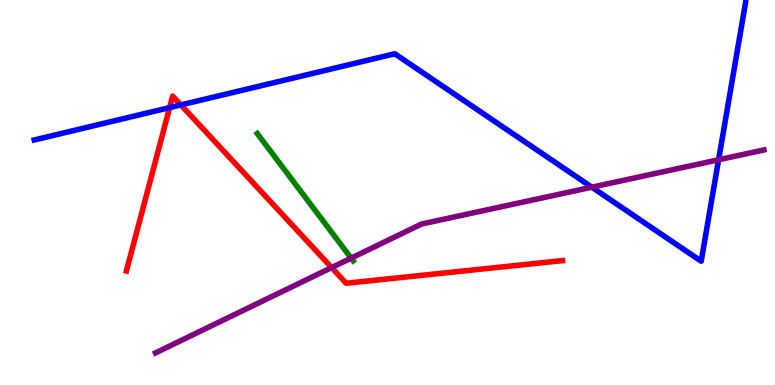[{'lines': ['blue', 'red'], 'intersections': [{'x': 2.19, 'y': 7.2}, {'x': 2.33, 'y': 7.27}]}, {'lines': ['green', 'red'], 'intersections': []}, {'lines': ['purple', 'red'], 'intersections': [{'x': 4.28, 'y': 3.05}]}, {'lines': ['blue', 'green'], 'intersections': []}, {'lines': ['blue', 'purple'], 'intersections': [{'x': 7.64, 'y': 5.14}, {'x': 9.27, 'y': 5.85}]}, {'lines': ['green', 'purple'], 'intersections': [{'x': 4.53, 'y': 3.3}]}]